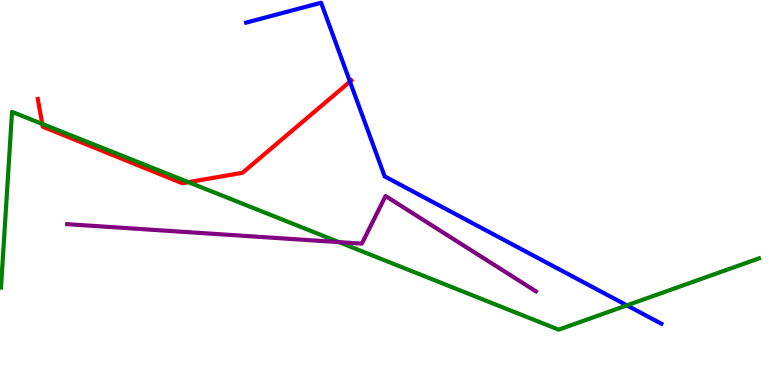[{'lines': ['blue', 'red'], 'intersections': [{'x': 4.52, 'y': 7.88}]}, {'lines': ['green', 'red'], 'intersections': [{'x': 0.545, 'y': 6.78}, {'x': 2.43, 'y': 5.27}]}, {'lines': ['purple', 'red'], 'intersections': []}, {'lines': ['blue', 'green'], 'intersections': [{'x': 8.09, 'y': 2.07}]}, {'lines': ['blue', 'purple'], 'intersections': []}, {'lines': ['green', 'purple'], 'intersections': [{'x': 4.37, 'y': 3.71}]}]